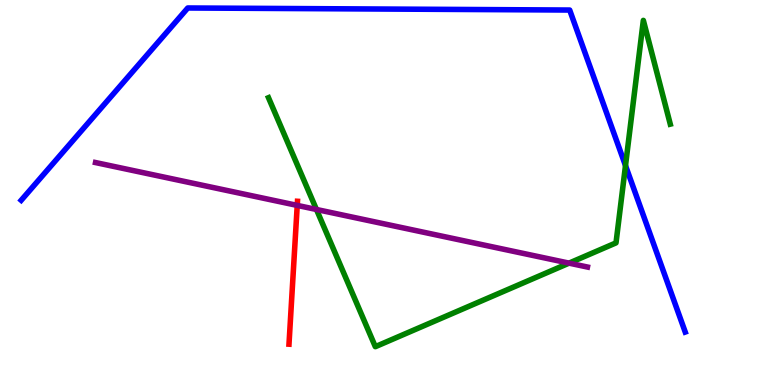[{'lines': ['blue', 'red'], 'intersections': []}, {'lines': ['green', 'red'], 'intersections': []}, {'lines': ['purple', 'red'], 'intersections': [{'x': 3.84, 'y': 4.66}]}, {'lines': ['blue', 'green'], 'intersections': [{'x': 8.07, 'y': 5.7}]}, {'lines': ['blue', 'purple'], 'intersections': []}, {'lines': ['green', 'purple'], 'intersections': [{'x': 4.08, 'y': 4.56}, {'x': 7.34, 'y': 3.17}]}]